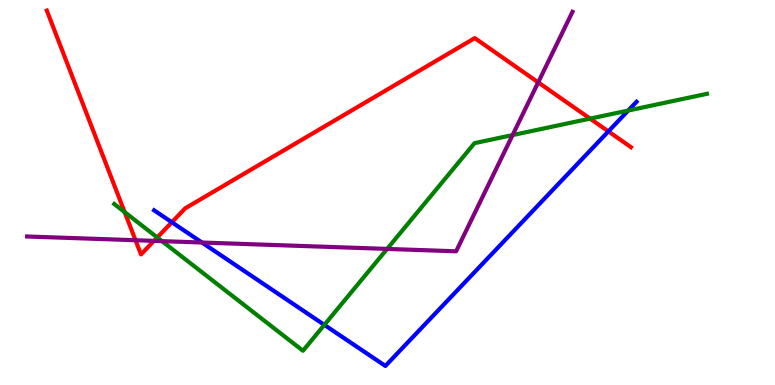[{'lines': ['blue', 'red'], 'intersections': [{'x': 2.22, 'y': 4.23}, {'x': 7.85, 'y': 6.59}]}, {'lines': ['green', 'red'], 'intersections': [{'x': 1.61, 'y': 4.49}, {'x': 2.03, 'y': 3.83}, {'x': 7.61, 'y': 6.92}]}, {'lines': ['purple', 'red'], 'intersections': [{'x': 1.75, 'y': 3.76}, {'x': 1.99, 'y': 3.74}, {'x': 6.94, 'y': 7.86}]}, {'lines': ['blue', 'green'], 'intersections': [{'x': 4.19, 'y': 1.56}, {'x': 8.11, 'y': 7.13}]}, {'lines': ['blue', 'purple'], 'intersections': [{'x': 2.61, 'y': 3.7}]}, {'lines': ['green', 'purple'], 'intersections': [{'x': 2.09, 'y': 3.74}, {'x': 5.0, 'y': 3.53}, {'x': 6.61, 'y': 6.49}]}]